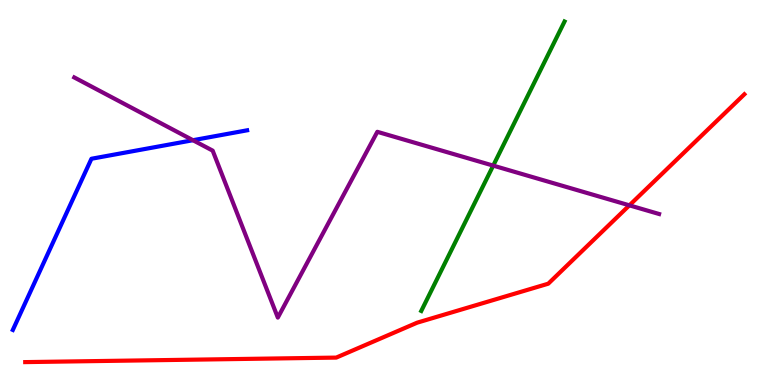[{'lines': ['blue', 'red'], 'intersections': []}, {'lines': ['green', 'red'], 'intersections': []}, {'lines': ['purple', 'red'], 'intersections': [{'x': 8.12, 'y': 4.67}]}, {'lines': ['blue', 'green'], 'intersections': []}, {'lines': ['blue', 'purple'], 'intersections': [{'x': 2.49, 'y': 6.36}]}, {'lines': ['green', 'purple'], 'intersections': [{'x': 6.36, 'y': 5.7}]}]